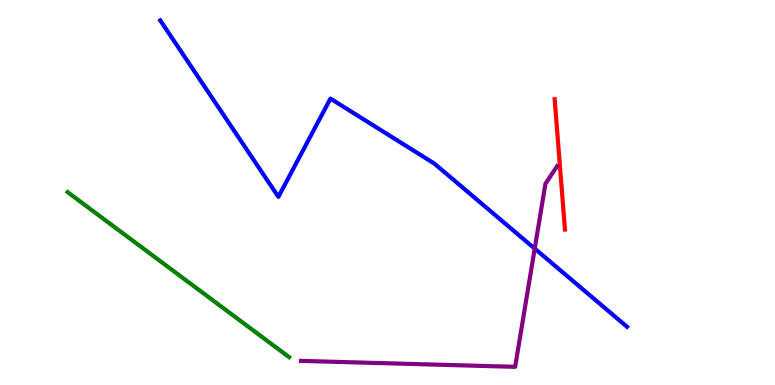[{'lines': ['blue', 'red'], 'intersections': []}, {'lines': ['green', 'red'], 'intersections': []}, {'lines': ['purple', 'red'], 'intersections': []}, {'lines': ['blue', 'green'], 'intersections': []}, {'lines': ['blue', 'purple'], 'intersections': [{'x': 6.9, 'y': 3.54}]}, {'lines': ['green', 'purple'], 'intersections': []}]